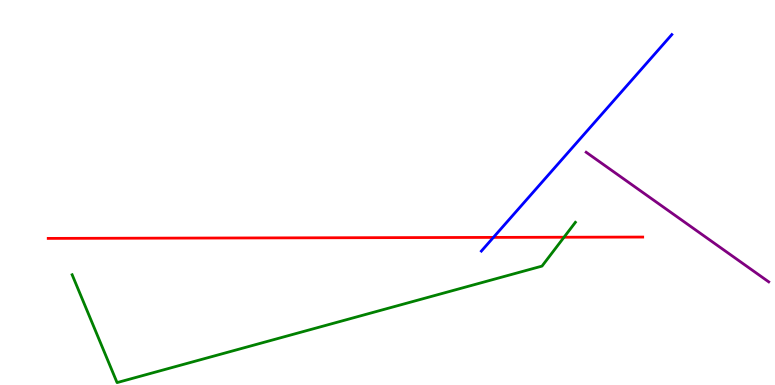[{'lines': ['blue', 'red'], 'intersections': [{'x': 6.37, 'y': 3.83}]}, {'lines': ['green', 'red'], 'intersections': [{'x': 7.28, 'y': 3.84}]}, {'lines': ['purple', 'red'], 'intersections': []}, {'lines': ['blue', 'green'], 'intersections': []}, {'lines': ['blue', 'purple'], 'intersections': []}, {'lines': ['green', 'purple'], 'intersections': []}]